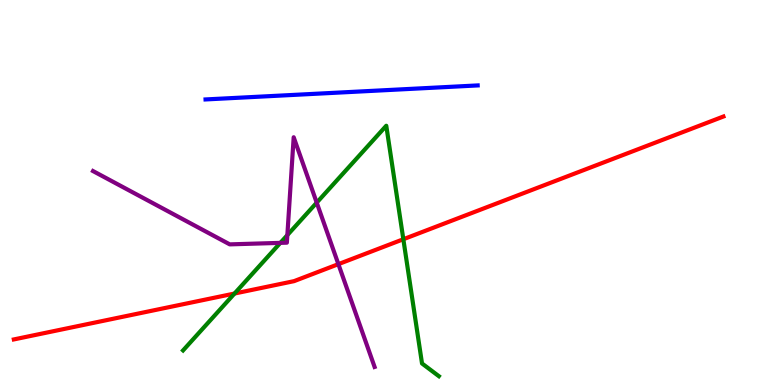[{'lines': ['blue', 'red'], 'intersections': []}, {'lines': ['green', 'red'], 'intersections': [{'x': 3.03, 'y': 2.38}, {'x': 5.2, 'y': 3.79}]}, {'lines': ['purple', 'red'], 'intersections': [{'x': 4.37, 'y': 3.14}]}, {'lines': ['blue', 'green'], 'intersections': []}, {'lines': ['blue', 'purple'], 'intersections': []}, {'lines': ['green', 'purple'], 'intersections': [{'x': 3.62, 'y': 3.69}, {'x': 3.71, 'y': 3.89}, {'x': 4.09, 'y': 4.74}]}]